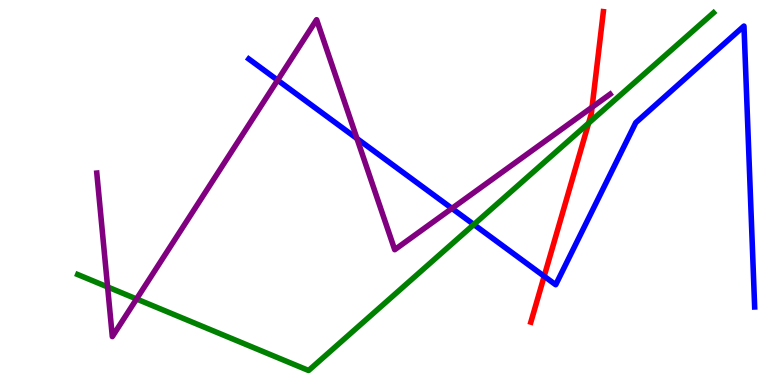[{'lines': ['blue', 'red'], 'intersections': [{'x': 7.02, 'y': 2.82}]}, {'lines': ['green', 'red'], 'intersections': [{'x': 7.6, 'y': 6.8}]}, {'lines': ['purple', 'red'], 'intersections': [{'x': 7.64, 'y': 7.21}]}, {'lines': ['blue', 'green'], 'intersections': [{'x': 6.11, 'y': 4.17}]}, {'lines': ['blue', 'purple'], 'intersections': [{'x': 3.58, 'y': 7.92}, {'x': 4.61, 'y': 6.4}, {'x': 5.83, 'y': 4.59}]}, {'lines': ['green', 'purple'], 'intersections': [{'x': 1.39, 'y': 2.55}, {'x': 1.76, 'y': 2.23}]}]